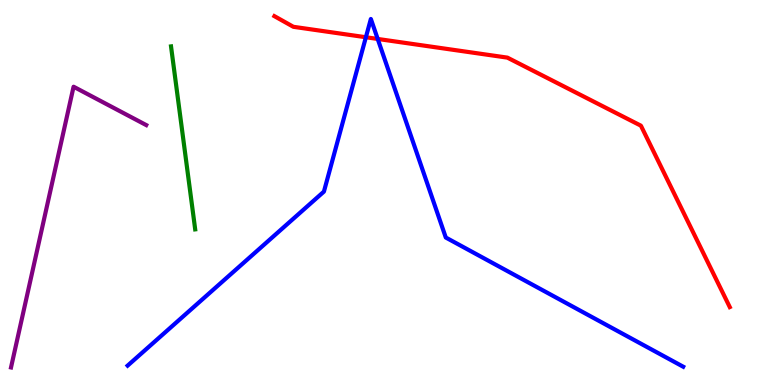[{'lines': ['blue', 'red'], 'intersections': [{'x': 4.72, 'y': 9.03}, {'x': 4.87, 'y': 8.99}]}, {'lines': ['green', 'red'], 'intersections': []}, {'lines': ['purple', 'red'], 'intersections': []}, {'lines': ['blue', 'green'], 'intersections': []}, {'lines': ['blue', 'purple'], 'intersections': []}, {'lines': ['green', 'purple'], 'intersections': []}]